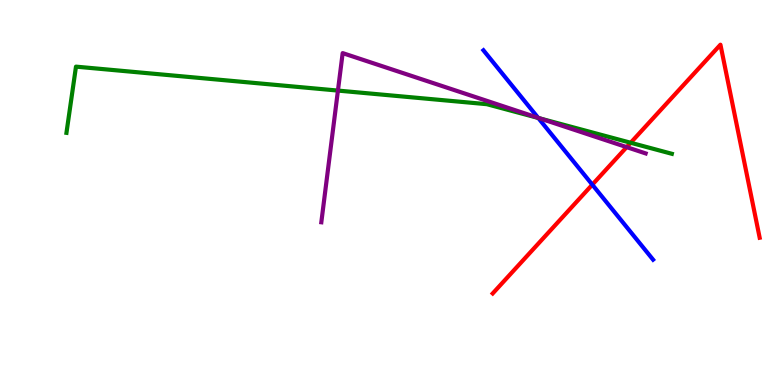[{'lines': ['blue', 'red'], 'intersections': [{'x': 7.64, 'y': 5.2}]}, {'lines': ['green', 'red'], 'intersections': [{'x': 8.14, 'y': 6.29}]}, {'lines': ['purple', 'red'], 'intersections': [{'x': 8.09, 'y': 6.18}]}, {'lines': ['blue', 'green'], 'intersections': [{'x': 6.95, 'y': 6.94}]}, {'lines': ['blue', 'purple'], 'intersections': [{'x': 6.94, 'y': 6.94}]}, {'lines': ['green', 'purple'], 'intersections': [{'x': 4.36, 'y': 7.65}, {'x': 6.97, 'y': 6.92}]}]